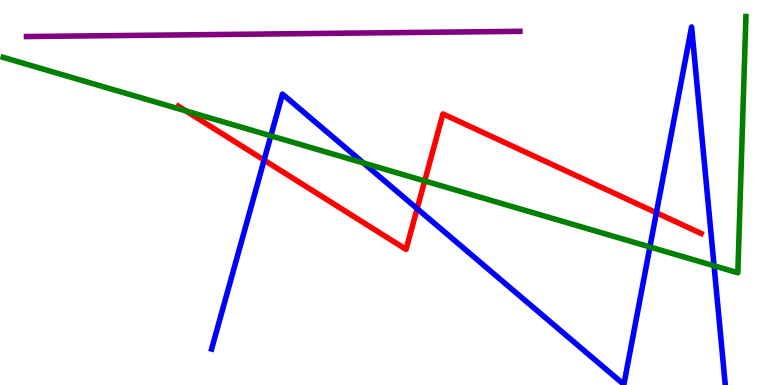[{'lines': ['blue', 'red'], 'intersections': [{'x': 3.41, 'y': 5.84}, {'x': 5.38, 'y': 4.58}, {'x': 8.47, 'y': 4.47}]}, {'lines': ['green', 'red'], 'intersections': [{'x': 2.4, 'y': 7.12}, {'x': 5.48, 'y': 5.3}]}, {'lines': ['purple', 'red'], 'intersections': []}, {'lines': ['blue', 'green'], 'intersections': [{'x': 3.49, 'y': 6.47}, {'x': 4.69, 'y': 5.77}, {'x': 8.39, 'y': 3.59}, {'x': 9.21, 'y': 3.1}]}, {'lines': ['blue', 'purple'], 'intersections': []}, {'lines': ['green', 'purple'], 'intersections': []}]